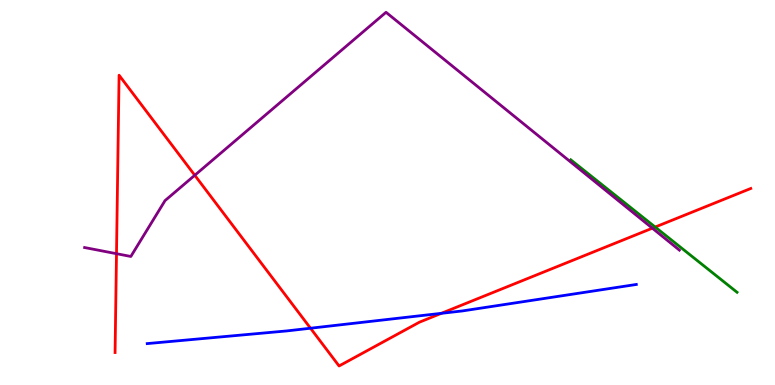[{'lines': ['blue', 'red'], 'intersections': [{'x': 4.01, 'y': 1.47}, {'x': 5.69, 'y': 1.86}]}, {'lines': ['green', 'red'], 'intersections': [{'x': 8.45, 'y': 4.1}]}, {'lines': ['purple', 'red'], 'intersections': [{'x': 1.5, 'y': 3.41}, {'x': 2.51, 'y': 5.45}, {'x': 8.42, 'y': 4.07}]}, {'lines': ['blue', 'green'], 'intersections': []}, {'lines': ['blue', 'purple'], 'intersections': []}, {'lines': ['green', 'purple'], 'intersections': []}]